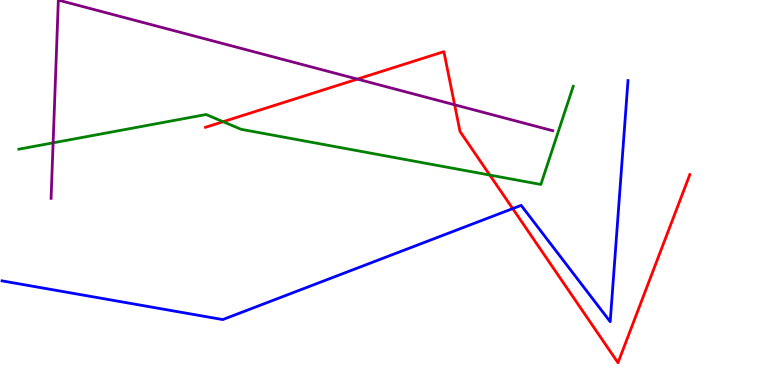[{'lines': ['blue', 'red'], 'intersections': [{'x': 6.62, 'y': 4.58}]}, {'lines': ['green', 'red'], 'intersections': [{'x': 2.88, 'y': 6.84}, {'x': 6.32, 'y': 5.45}]}, {'lines': ['purple', 'red'], 'intersections': [{'x': 4.61, 'y': 7.95}, {'x': 5.87, 'y': 7.28}]}, {'lines': ['blue', 'green'], 'intersections': []}, {'lines': ['blue', 'purple'], 'intersections': []}, {'lines': ['green', 'purple'], 'intersections': [{'x': 0.685, 'y': 6.29}]}]